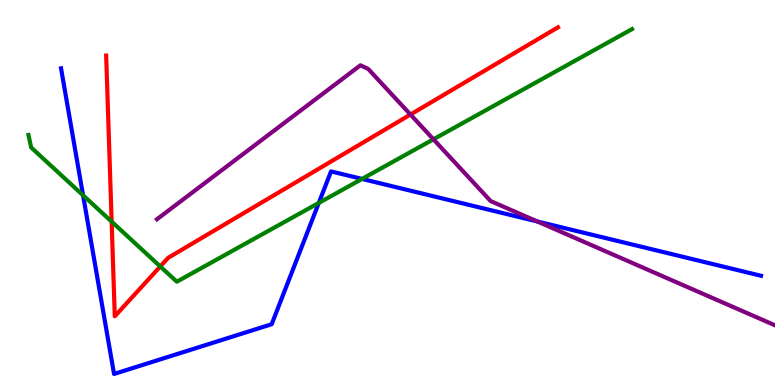[{'lines': ['blue', 'red'], 'intersections': []}, {'lines': ['green', 'red'], 'intersections': [{'x': 1.44, 'y': 4.24}, {'x': 2.07, 'y': 3.08}]}, {'lines': ['purple', 'red'], 'intersections': [{'x': 5.3, 'y': 7.02}]}, {'lines': ['blue', 'green'], 'intersections': [{'x': 1.07, 'y': 4.93}, {'x': 4.11, 'y': 4.73}, {'x': 4.67, 'y': 5.35}]}, {'lines': ['blue', 'purple'], 'intersections': [{'x': 6.93, 'y': 4.25}]}, {'lines': ['green', 'purple'], 'intersections': [{'x': 5.59, 'y': 6.38}]}]